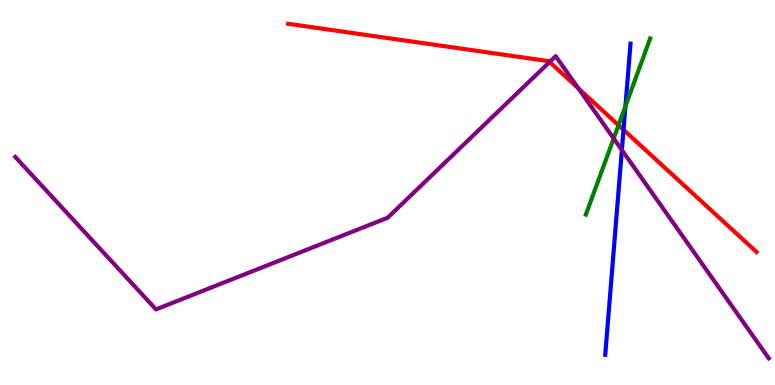[{'lines': ['blue', 'red'], 'intersections': [{'x': 8.05, 'y': 6.63}]}, {'lines': ['green', 'red'], 'intersections': [{'x': 7.98, 'y': 6.75}]}, {'lines': ['purple', 'red'], 'intersections': [{'x': 7.09, 'y': 8.39}, {'x': 7.46, 'y': 7.71}]}, {'lines': ['blue', 'green'], 'intersections': [{'x': 8.07, 'y': 7.24}]}, {'lines': ['blue', 'purple'], 'intersections': [{'x': 8.02, 'y': 6.1}]}, {'lines': ['green', 'purple'], 'intersections': [{'x': 7.92, 'y': 6.4}]}]